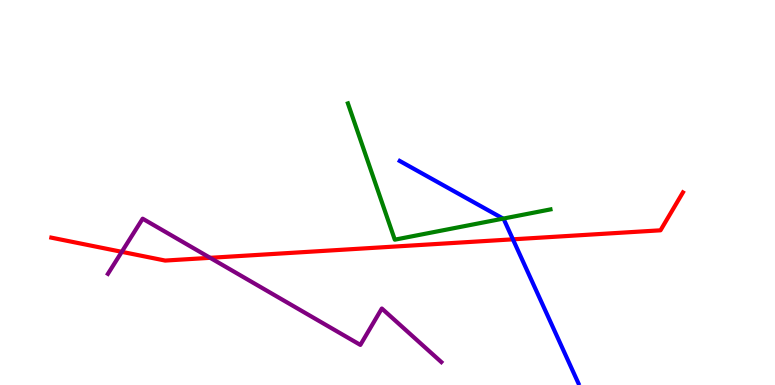[{'lines': ['blue', 'red'], 'intersections': [{'x': 6.62, 'y': 3.78}]}, {'lines': ['green', 'red'], 'intersections': []}, {'lines': ['purple', 'red'], 'intersections': [{'x': 1.57, 'y': 3.46}, {'x': 2.71, 'y': 3.3}]}, {'lines': ['blue', 'green'], 'intersections': [{'x': 6.49, 'y': 4.32}]}, {'lines': ['blue', 'purple'], 'intersections': []}, {'lines': ['green', 'purple'], 'intersections': []}]